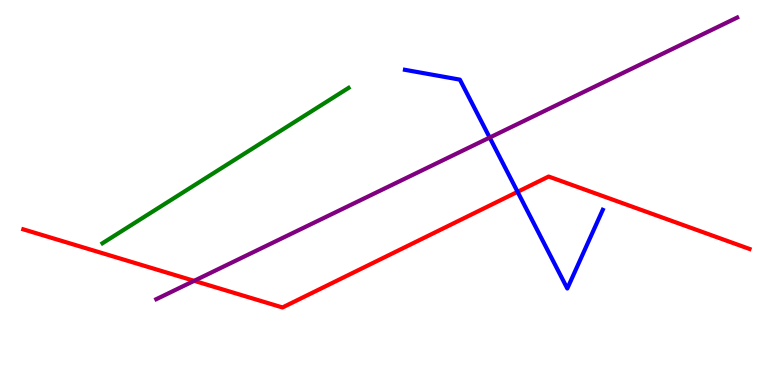[{'lines': ['blue', 'red'], 'intersections': [{'x': 6.68, 'y': 5.02}]}, {'lines': ['green', 'red'], 'intersections': []}, {'lines': ['purple', 'red'], 'intersections': [{'x': 2.5, 'y': 2.71}]}, {'lines': ['blue', 'green'], 'intersections': []}, {'lines': ['blue', 'purple'], 'intersections': [{'x': 6.32, 'y': 6.43}]}, {'lines': ['green', 'purple'], 'intersections': []}]